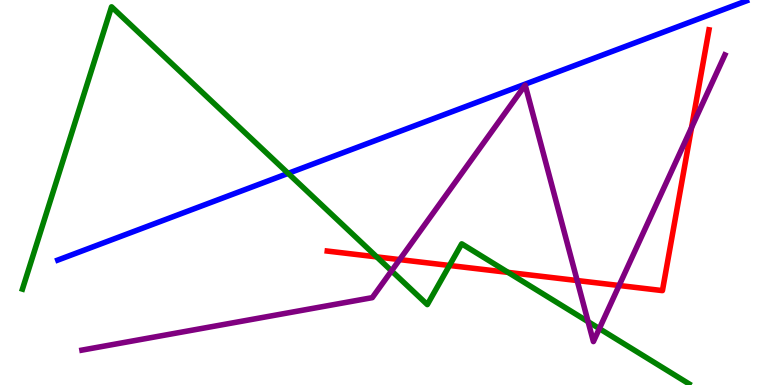[{'lines': ['blue', 'red'], 'intersections': []}, {'lines': ['green', 'red'], 'intersections': [{'x': 4.86, 'y': 3.33}, {'x': 5.8, 'y': 3.1}, {'x': 6.56, 'y': 2.92}]}, {'lines': ['purple', 'red'], 'intersections': [{'x': 5.16, 'y': 3.26}, {'x': 7.45, 'y': 2.71}, {'x': 7.99, 'y': 2.58}, {'x': 8.92, 'y': 6.69}]}, {'lines': ['blue', 'green'], 'intersections': [{'x': 3.72, 'y': 5.5}]}, {'lines': ['blue', 'purple'], 'intersections': []}, {'lines': ['green', 'purple'], 'intersections': [{'x': 5.05, 'y': 2.96}, {'x': 7.59, 'y': 1.64}, {'x': 7.73, 'y': 1.46}]}]